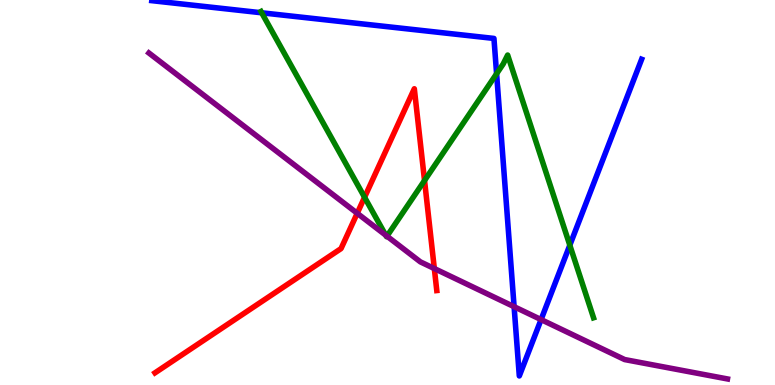[{'lines': ['blue', 'red'], 'intersections': []}, {'lines': ['green', 'red'], 'intersections': [{'x': 4.7, 'y': 4.88}, {'x': 5.48, 'y': 5.31}]}, {'lines': ['purple', 'red'], 'intersections': [{'x': 4.61, 'y': 4.46}, {'x': 5.6, 'y': 3.02}]}, {'lines': ['blue', 'green'], 'intersections': [{'x': 3.38, 'y': 9.67}, {'x': 6.41, 'y': 8.08}, {'x': 7.35, 'y': 3.63}]}, {'lines': ['blue', 'purple'], 'intersections': [{'x': 6.63, 'y': 2.03}, {'x': 6.98, 'y': 1.7}]}, {'lines': ['green', 'purple'], 'intersections': [{'x': 4.98, 'y': 3.89}, {'x': 4.99, 'y': 3.87}]}]